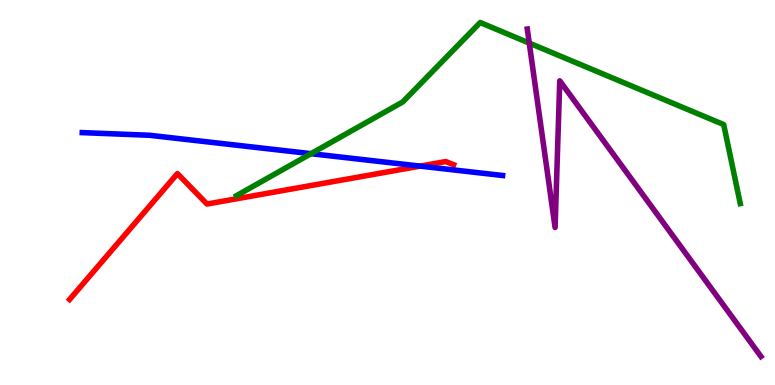[{'lines': ['blue', 'red'], 'intersections': [{'x': 5.42, 'y': 5.69}]}, {'lines': ['green', 'red'], 'intersections': []}, {'lines': ['purple', 'red'], 'intersections': []}, {'lines': ['blue', 'green'], 'intersections': [{'x': 4.01, 'y': 6.01}]}, {'lines': ['blue', 'purple'], 'intersections': []}, {'lines': ['green', 'purple'], 'intersections': [{'x': 6.83, 'y': 8.88}]}]